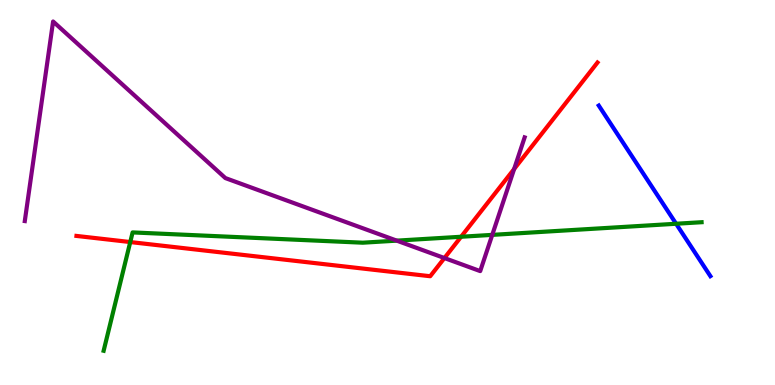[{'lines': ['blue', 'red'], 'intersections': []}, {'lines': ['green', 'red'], 'intersections': [{'x': 1.68, 'y': 3.71}, {'x': 5.95, 'y': 3.85}]}, {'lines': ['purple', 'red'], 'intersections': [{'x': 5.73, 'y': 3.3}, {'x': 6.63, 'y': 5.61}]}, {'lines': ['blue', 'green'], 'intersections': [{'x': 8.72, 'y': 4.19}]}, {'lines': ['blue', 'purple'], 'intersections': []}, {'lines': ['green', 'purple'], 'intersections': [{'x': 5.12, 'y': 3.75}, {'x': 6.35, 'y': 3.9}]}]